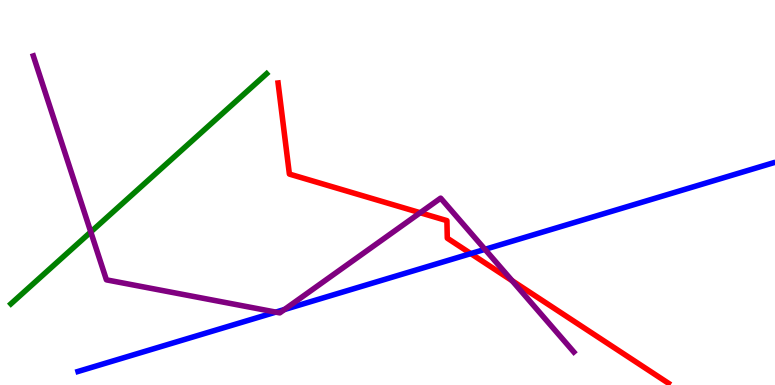[{'lines': ['blue', 'red'], 'intersections': [{'x': 6.07, 'y': 3.41}]}, {'lines': ['green', 'red'], 'intersections': []}, {'lines': ['purple', 'red'], 'intersections': [{'x': 5.42, 'y': 4.47}, {'x': 6.61, 'y': 2.71}]}, {'lines': ['blue', 'green'], 'intersections': []}, {'lines': ['blue', 'purple'], 'intersections': [{'x': 3.56, 'y': 1.89}, {'x': 3.67, 'y': 1.96}, {'x': 6.26, 'y': 3.52}]}, {'lines': ['green', 'purple'], 'intersections': [{'x': 1.17, 'y': 3.98}]}]